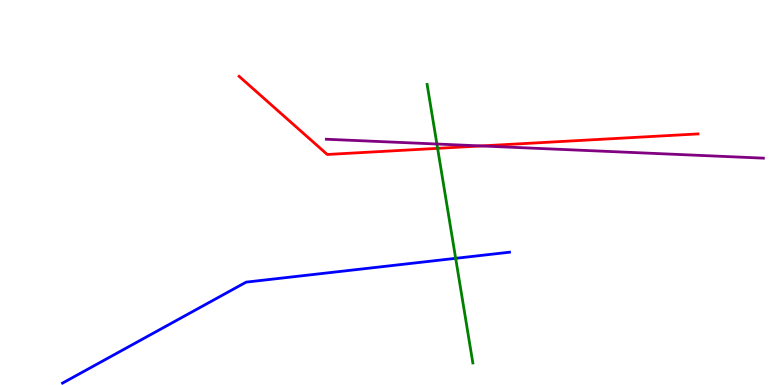[{'lines': ['blue', 'red'], 'intersections': []}, {'lines': ['green', 'red'], 'intersections': [{'x': 5.65, 'y': 6.15}]}, {'lines': ['purple', 'red'], 'intersections': [{'x': 6.21, 'y': 6.21}]}, {'lines': ['blue', 'green'], 'intersections': [{'x': 5.88, 'y': 3.29}]}, {'lines': ['blue', 'purple'], 'intersections': []}, {'lines': ['green', 'purple'], 'intersections': [{'x': 5.64, 'y': 6.26}]}]